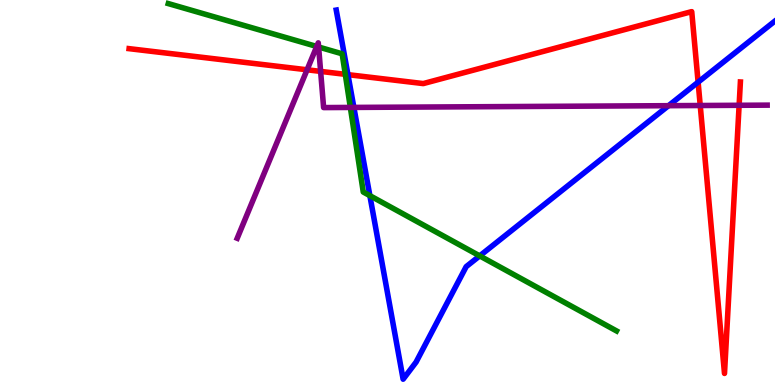[{'lines': ['blue', 'red'], 'intersections': [{'x': 4.49, 'y': 8.06}, {'x': 9.01, 'y': 7.87}]}, {'lines': ['green', 'red'], 'intersections': [{'x': 4.46, 'y': 8.07}]}, {'lines': ['purple', 'red'], 'intersections': [{'x': 3.96, 'y': 8.19}, {'x': 4.14, 'y': 8.15}, {'x': 9.04, 'y': 7.26}, {'x': 9.54, 'y': 7.27}]}, {'lines': ['blue', 'green'], 'intersections': [{'x': 4.77, 'y': 4.92}, {'x': 6.19, 'y': 3.35}]}, {'lines': ['blue', 'purple'], 'intersections': [{'x': 4.57, 'y': 7.21}, {'x': 8.63, 'y': 7.25}]}, {'lines': ['green', 'purple'], 'intersections': [{'x': 4.09, 'y': 8.79}, {'x': 4.11, 'y': 8.78}, {'x': 4.52, 'y': 7.21}]}]